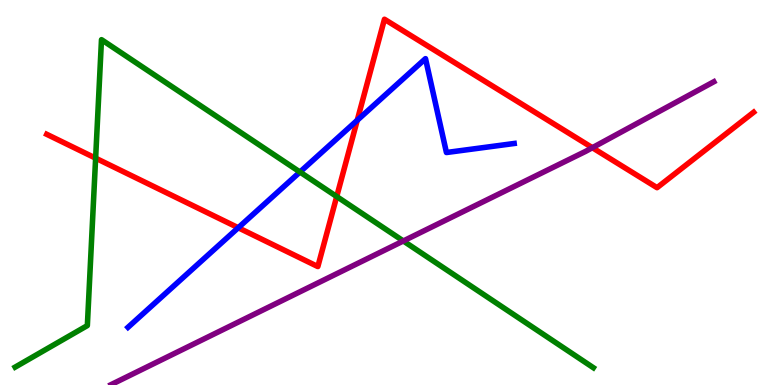[{'lines': ['blue', 'red'], 'intersections': [{'x': 3.07, 'y': 4.08}, {'x': 4.61, 'y': 6.88}]}, {'lines': ['green', 'red'], 'intersections': [{'x': 1.23, 'y': 5.89}, {'x': 4.34, 'y': 4.9}]}, {'lines': ['purple', 'red'], 'intersections': [{'x': 7.64, 'y': 6.16}]}, {'lines': ['blue', 'green'], 'intersections': [{'x': 3.87, 'y': 5.53}]}, {'lines': ['blue', 'purple'], 'intersections': []}, {'lines': ['green', 'purple'], 'intersections': [{'x': 5.2, 'y': 3.74}]}]